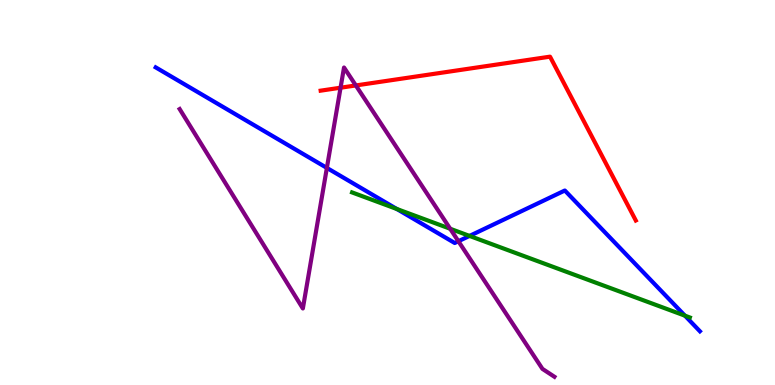[{'lines': ['blue', 'red'], 'intersections': []}, {'lines': ['green', 'red'], 'intersections': []}, {'lines': ['purple', 'red'], 'intersections': [{'x': 4.39, 'y': 7.72}, {'x': 4.59, 'y': 7.78}]}, {'lines': ['blue', 'green'], 'intersections': [{'x': 5.12, 'y': 4.57}, {'x': 6.06, 'y': 3.87}, {'x': 8.84, 'y': 1.8}]}, {'lines': ['blue', 'purple'], 'intersections': [{'x': 4.22, 'y': 5.64}, {'x': 5.91, 'y': 3.73}]}, {'lines': ['green', 'purple'], 'intersections': [{'x': 5.81, 'y': 4.06}]}]